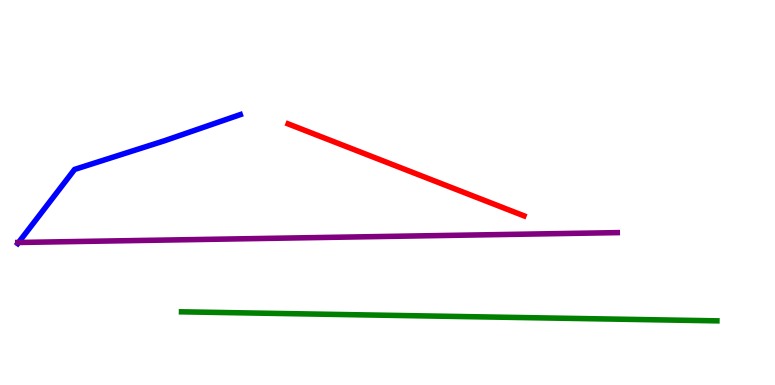[{'lines': ['blue', 'red'], 'intersections': []}, {'lines': ['green', 'red'], 'intersections': []}, {'lines': ['purple', 'red'], 'intersections': []}, {'lines': ['blue', 'green'], 'intersections': []}, {'lines': ['blue', 'purple'], 'intersections': [{'x': 0.24, 'y': 3.7}]}, {'lines': ['green', 'purple'], 'intersections': []}]